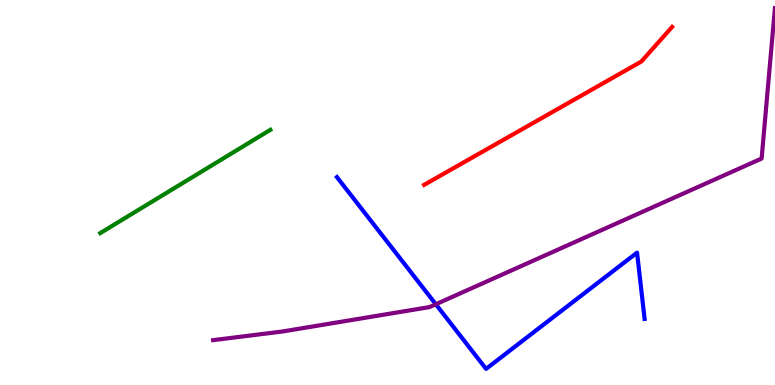[{'lines': ['blue', 'red'], 'intersections': []}, {'lines': ['green', 'red'], 'intersections': []}, {'lines': ['purple', 'red'], 'intersections': []}, {'lines': ['blue', 'green'], 'intersections': []}, {'lines': ['blue', 'purple'], 'intersections': [{'x': 5.62, 'y': 2.1}]}, {'lines': ['green', 'purple'], 'intersections': []}]